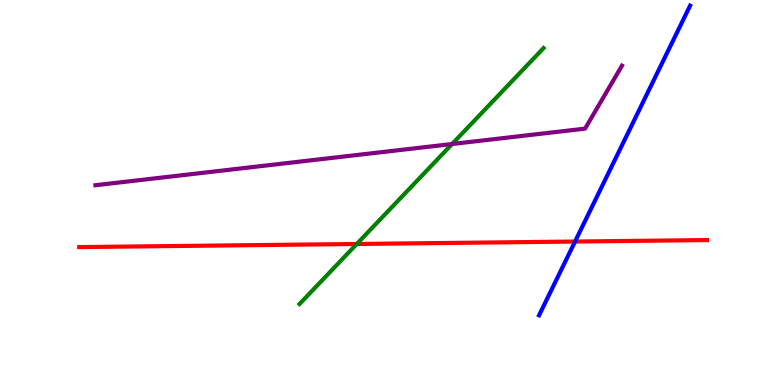[{'lines': ['blue', 'red'], 'intersections': [{'x': 7.42, 'y': 3.73}]}, {'lines': ['green', 'red'], 'intersections': [{'x': 4.6, 'y': 3.66}]}, {'lines': ['purple', 'red'], 'intersections': []}, {'lines': ['blue', 'green'], 'intersections': []}, {'lines': ['blue', 'purple'], 'intersections': []}, {'lines': ['green', 'purple'], 'intersections': [{'x': 5.83, 'y': 6.26}]}]